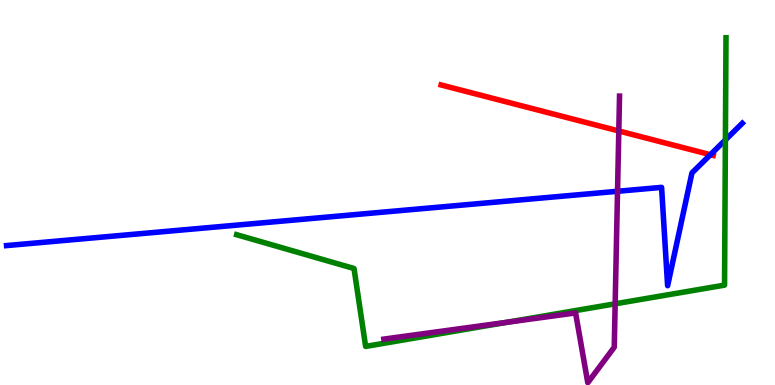[{'lines': ['blue', 'red'], 'intersections': [{'x': 9.17, 'y': 5.98}]}, {'lines': ['green', 'red'], 'intersections': []}, {'lines': ['purple', 'red'], 'intersections': [{'x': 7.98, 'y': 6.6}]}, {'lines': ['blue', 'green'], 'intersections': [{'x': 9.36, 'y': 6.37}]}, {'lines': ['blue', 'purple'], 'intersections': [{'x': 7.97, 'y': 5.03}]}, {'lines': ['green', 'purple'], 'intersections': [{'x': 6.54, 'y': 1.63}, {'x': 7.94, 'y': 2.11}]}]